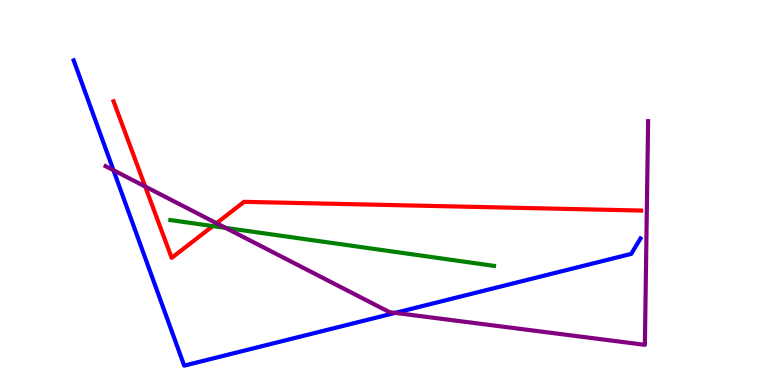[{'lines': ['blue', 'red'], 'intersections': []}, {'lines': ['green', 'red'], 'intersections': [{'x': 2.75, 'y': 4.13}]}, {'lines': ['purple', 'red'], 'intersections': [{'x': 1.87, 'y': 5.15}, {'x': 2.79, 'y': 4.2}]}, {'lines': ['blue', 'green'], 'intersections': []}, {'lines': ['blue', 'purple'], 'intersections': [{'x': 1.46, 'y': 5.58}, {'x': 5.1, 'y': 1.87}]}, {'lines': ['green', 'purple'], 'intersections': [{'x': 2.91, 'y': 4.08}]}]